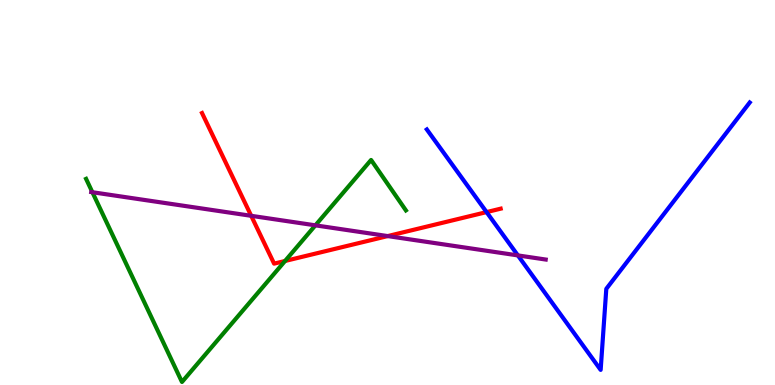[{'lines': ['blue', 'red'], 'intersections': [{'x': 6.28, 'y': 4.49}]}, {'lines': ['green', 'red'], 'intersections': [{'x': 3.68, 'y': 3.22}]}, {'lines': ['purple', 'red'], 'intersections': [{'x': 3.24, 'y': 4.39}, {'x': 5.0, 'y': 3.87}]}, {'lines': ['blue', 'green'], 'intersections': []}, {'lines': ['blue', 'purple'], 'intersections': [{'x': 6.68, 'y': 3.37}]}, {'lines': ['green', 'purple'], 'intersections': [{'x': 1.19, 'y': 5.01}, {'x': 4.07, 'y': 4.15}]}]